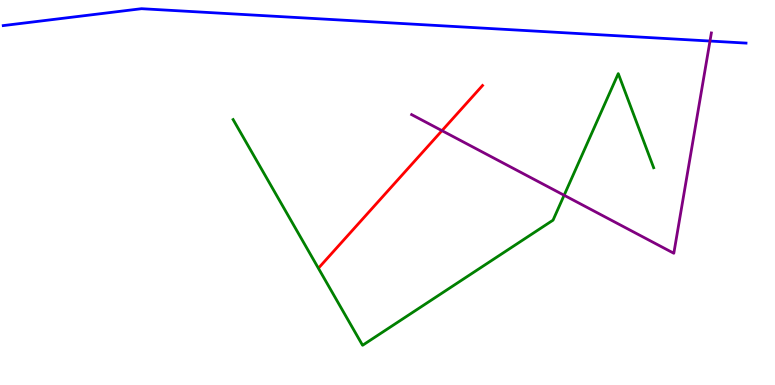[{'lines': ['blue', 'red'], 'intersections': []}, {'lines': ['green', 'red'], 'intersections': []}, {'lines': ['purple', 'red'], 'intersections': [{'x': 5.7, 'y': 6.61}]}, {'lines': ['blue', 'green'], 'intersections': []}, {'lines': ['blue', 'purple'], 'intersections': [{'x': 9.16, 'y': 8.93}]}, {'lines': ['green', 'purple'], 'intersections': [{'x': 7.28, 'y': 4.93}]}]